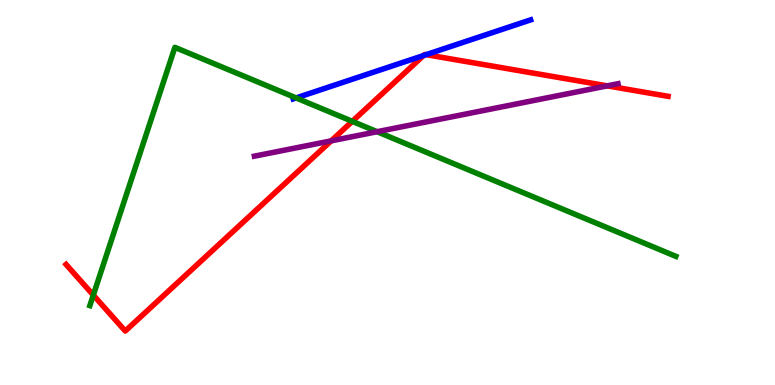[{'lines': ['blue', 'red'], 'intersections': [{'x': 5.47, 'y': 8.56}, {'x': 5.5, 'y': 8.58}]}, {'lines': ['green', 'red'], 'intersections': [{'x': 1.2, 'y': 2.34}, {'x': 4.55, 'y': 6.85}]}, {'lines': ['purple', 'red'], 'intersections': [{'x': 4.27, 'y': 6.34}, {'x': 7.84, 'y': 7.77}]}, {'lines': ['blue', 'green'], 'intersections': [{'x': 3.82, 'y': 7.46}]}, {'lines': ['blue', 'purple'], 'intersections': []}, {'lines': ['green', 'purple'], 'intersections': [{'x': 4.87, 'y': 6.58}]}]